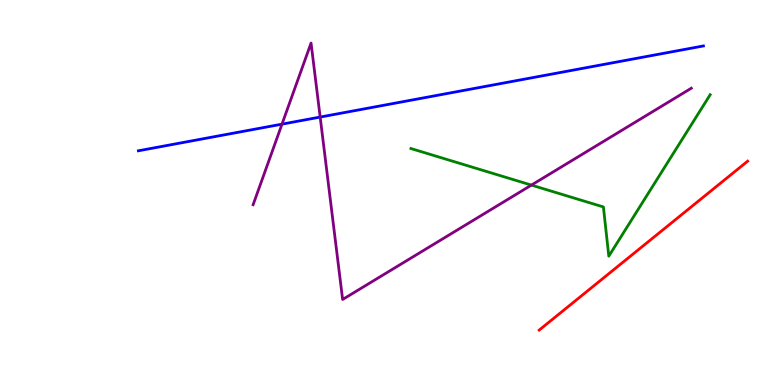[{'lines': ['blue', 'red'], 'intersections': []}, {'lines': ['green', 'red'], 'intersections': []}, {'lines': ['purple', 'red'], 'intersections': []}, {'lines': ['blue', 'green'], 'intersections': []}, {'lines': ['blue', 'purple'], 'intersections': [{'x': 3.64, 'y': 6.78}, {'x': 4.13, 'y': 6.96}]}, {'lines': ['green', 'purple'], 'intersections': [{'x': 6.86, 'y': 5.19}]}]